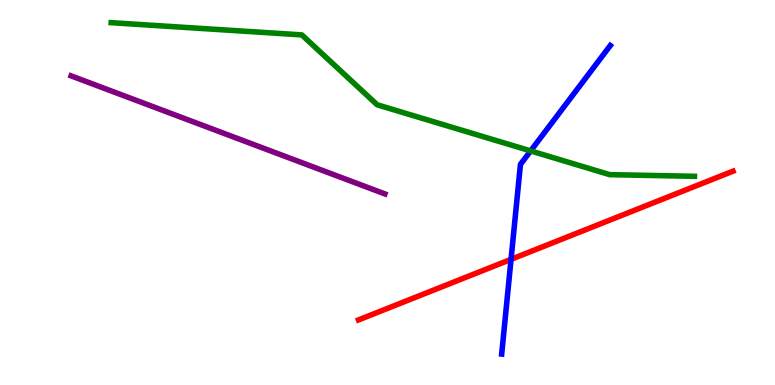[{'lines': ['blue', 'red'], 'intersections': [{'x': 6.59, 'y': 3.26}]}, {'lines': ['green', 'red'], 'intersections': []}, {'lines': ['purple', 'red'], 'intersections': []}, {'lines': ['blue', 'green'], 'intersections': [{'x': 6.85, 'y': 6.08}]}, {'lines': ['blue', 'purple'], 'intersections': []}, {'lines': ['green', 'purple'], 'intersections': []}]